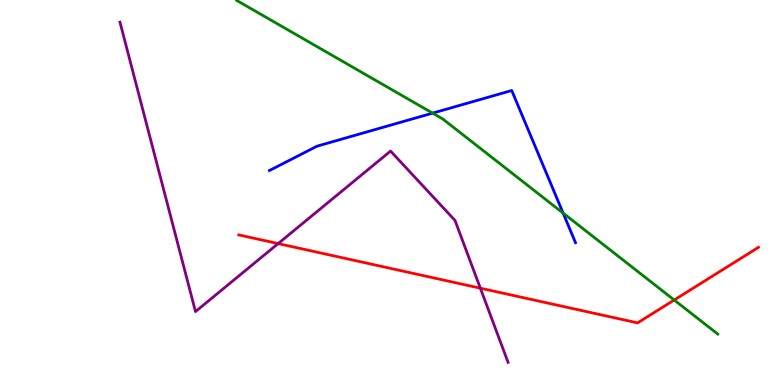[{'lines': ['blue', 'red'], 'intersections': []}, {'lines': ['green', 'red'], 'intersections': [{'x': 8.7, 'y': 2.21}]}, {'lines': ['purple', 'red'], 'intersections': [{'x': 3.59, 'y': 3.67}, {'x': 6.2, 'y': 2.51}]}, {'lines': ['blue', 'green'], 'intersections': [{'x': 5.58, 'y': 7.06}, {'x': 7.27, 'y': 4.46}]}, {'lines': ['blue', 'purple'], 'intersections': []}, {'lines': ['green', 'purple'], 'intersections': []}]